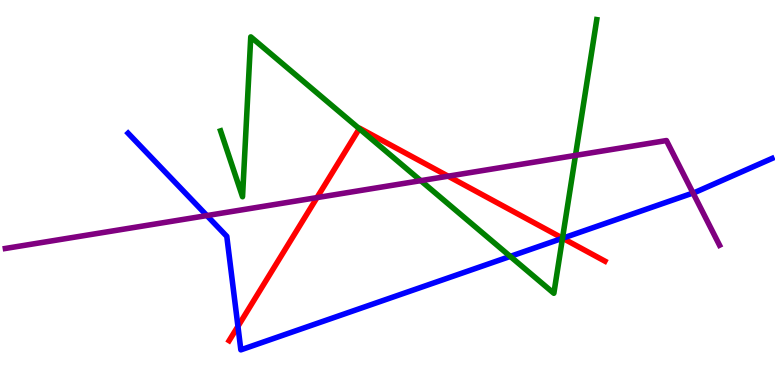[{'lines': ['blue', 'red'], 'intersections': [{'x': 3.07, 'y': 1.52}, {'x': 7.26, 'y': 3.81}]}, {'lines': ['green', 'red'], 'intersections': [{'x': 4.64, 'y': 6.66}, {'x': 7.26, 'y': 3.81}]}, {'lines': ['purple', 'red'], 'intersections': [{'x': 4.09, 'y': 4.87}, {'x': 5.78, 'y': 5.42}]}, {'lines': ['blue', 'green'], 'intersections': [{'x': 6.58, 'y': 3.34}, {'x': 7.26, 'y': 3.81}]}, {'lines': ['blue', 'purple'], 'intersections': [{'x': 2.67, 'y': 4.4}, {'x': 8.94, 'y': 4.99}]}, {'lines': ['green', 'purple'], 'intersections': [{'x': 5.43, 'y': 5.31}, {'x': 7.43, 'y': 5.96}]}]